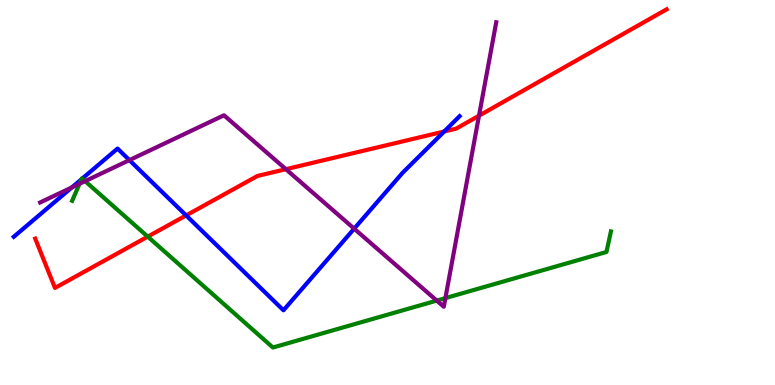[{'lines': ['blue', 'red'], 'intersections': [{'x': 2.4, 'y': 4.4}, {'x': 5.73, 'y': 6.58}]}, {'lines': ['green', 'red'], 'intersections': [{'x': 1.91, 'y': 3.85}]}, {'lines': ['purple', 'red'], 'intersections': [{'x': 3.69, 'y': 5.61}, {'x': 6.18, 'y': 7.0}]}, {'lines': ['blue', 'green'], 'intersections': [{'x': 1.05, 'y': 5.35}, {'x': 1.06, 'y': 5.36}]}, {'lines': ['blue', 'purple'], 'intersections': [{'x': 0.927, 'y': 5.13}, {'x': 1.67, 'y': 5.84}, {'x': 4.57, 'y': 4.06}]}, {'lines': ['green', 'purple'], 'intersections': [{'x': 1.03, 'y': 5.23}, {'x': 1.1, 'y': 5.29}, {'x': 5.64, 'y': 2.19}, {'x': 5.75, 'y': 2.26}]}]